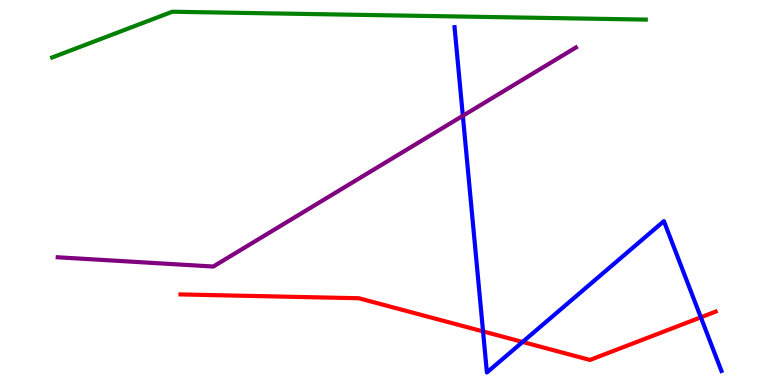[{'lines': ['blue', 'red'], 'intersections': [{'x': 6.23, 'y': 1.39}, {'x': 6.74, 'y': 1.12}, {'x': 9.04, 'y': 1.76}]}, {'lines': ['green', 'red'], 'intersections': []}, {'lines': ['purple', 'red'], 'intersections': []}, {'lines': ['blue', 'green'], 'intersections': []}, {'lines': ['blue', 'purple'], 'intersections': [{'x': 5.97, 'y': 6.99}]}, {'lines': ['green', 'purple'], 'intersections': []}]